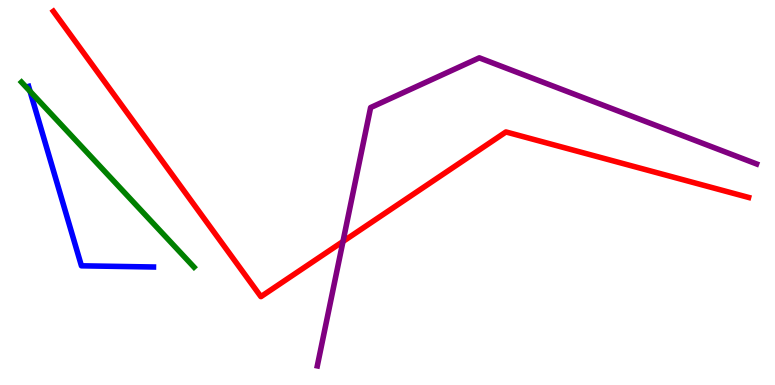[{'lines': ['blue', 'red'], 'intersections': []}, {'lines': ['green', 'red'], 'intersections': []}, {'lines': ['purple', 'red'], 'intersections': [{'x': 4.43, 'y': 3.73}]}, {'lines': ['blue', 'green'], 'intersections': [{'x': 0.388, 'y': 7.63}]}, {'lines': ['blue', 'purple'], 'intersections': []}, {'lines': ['green', 'purple'], 'intersections': []}]